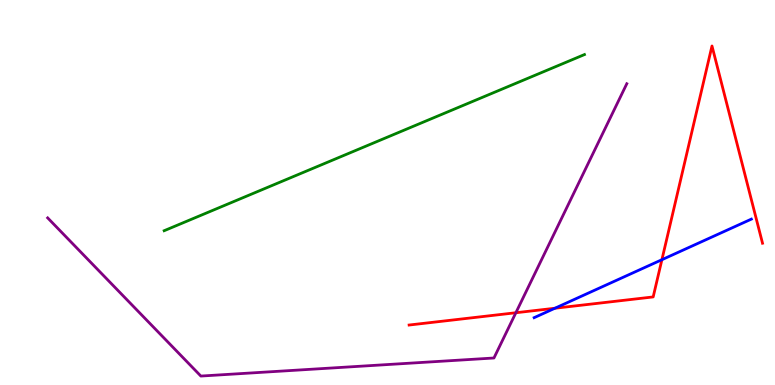[{'lines': ['blue', 'red'], 'intersections': [{'x': 7.16, 'y': 1.99}, {'x': 8.54, 'y': 3.25}]}, {'lines': ['green', 'red'], 'intersections': []}, {'lines': ['purple', 'red'], 'intersections': [{'x': 6.66, 'y': 1.88}]}, {'lines': ['blue', 'green'], 'intersections': []}, {'lines': ['blue', 'purple'], 'intersections': []}, {'lines': ['green', 'purple'], 'intersections': []}]